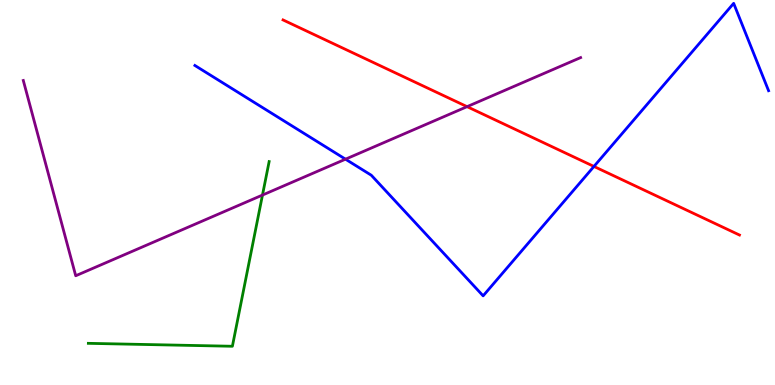[{'lines': ['blue', 'red'], 'intersections': [{'x': 7.66, 'y': 5.68}]}, {'lines': ['green', 'red'], 'intersections': []}, {'lines': ['purple', 'red'], 'intersections': [{'x': 6.03, 'y': 7.23}]}, {'lines': ['blue', 'green'], 'intersections': []}, {'lines': ['blue', 'purple'], 'intersections': [{'x': 4.46, 'y': 5.87}]}, {'lines': ['green', 'purple'], 'intersections': [{'x': 3.39, 'y': 4.93}]}]